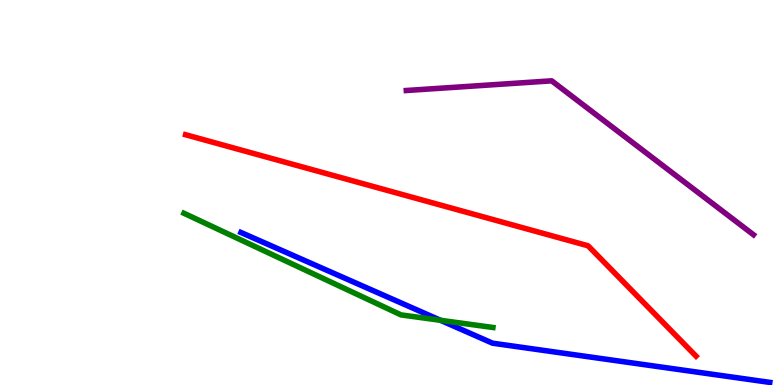[{'lines': ['blue', 'red'], 'intersections': []}, {'lines': ['green', 'red'], 'intersections': []}, {'lines': ['purple', 'red'], 'intersections': []}, {'lines': ['blue', 'green'], 'intersections': [{'x': 5.68, 'y': 1.68}]}, {'lines': ['blue', 'purple'], 'intersections': []}, {'lines': ['green', 'purple'], 'intersections': []}]